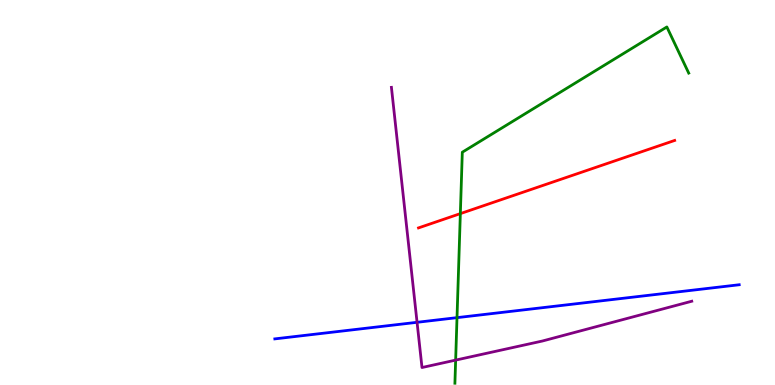[{'lines': ['blue', 'red'], 'intersections': []}, {'lines': ['green', 'red'], 'intersections': [{'x': 5.94, 'y': 4.45}]}, {'lines': ['purple', 'red'], 'intersections': []}, {'lines': ['blue', 'green'], 'intersections': [{'x': 5.9, 'y': 1.75}]}, {'lines': ['blue', 'purple'], 'intersections': [{'x': 5.38, 'y': 1.63}]}, {'lines': ['green', 'purple'], 'intersections': [{'x': 5.88, 'y': 0.646}]}]